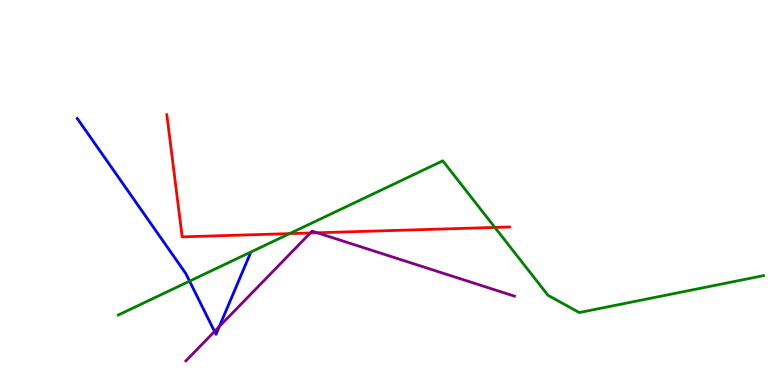[{'lines': ['blue', 'red'], 'intersections': []}, {'lines': ['green', 'red'], 'intersections': [{'x': 3.74, 'y': 3.93}, {'x': 6.39, 'y': 4.09}]}, {'lines': ['purple', 'red'], 'intersections': [{'x': 4.0, 'y': 3.95}, {'x': 4.09, 'y': 3.95}]}, {'lines': ['blue', 'green'], 'intersections': [{'x': 2.45, 'y': 2.7}]}, {'lines': ['blue', 'purple'], 'intersections': [{'x': 2.77, 'y': 1.39}, {'x': 2.83, 'y': 1.52}]}, {'lines': ['green', 'purple'], 'intersections': []}]